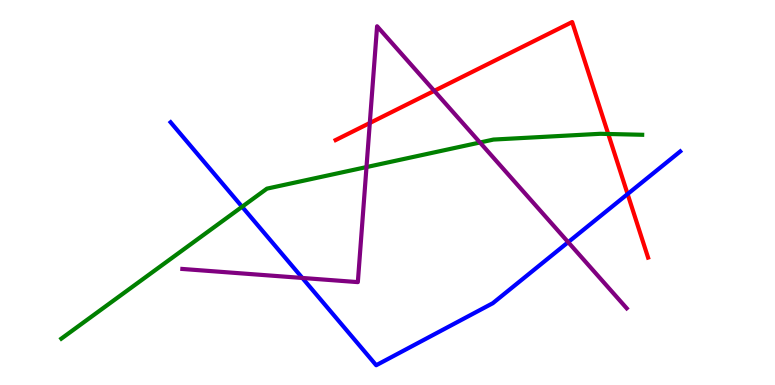[{'lines': ['blue', 'red'], 'intersections': [{'x': 8.1, 'y': 4.96}]}, {'lines': ['green', 'red'], 'intersections': [{'x': 7.85, 'y': 6.52}]}, {'lines': ['purple', 'red'], 'intersections': [{'x': 4.77, 'y': 6.8}, {'x': 5.6, 'y': 7.64}]}, {'lines': ['blue', 'green'], 'intersections': [{'x': 3.12, 'y': 4.63}]}, {'lines': ['blue', 'purple'], 'intersections': [{'x': 3.9, 'y': 2.78}, {'x': 7.33, 'y': 3.71}]}, {'lines': ['green', 'purple'], 'intersections': [{'x': 4.73, 'y': 5.66}, {'x': 6.19, 'y': 6.3}]}]